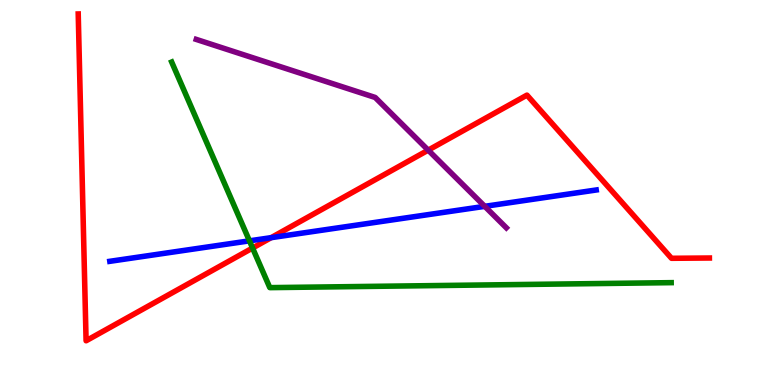[{'lines': ['blue', 'red'], 'intersections': [{'x': 3.5, 'y': 3.83}]}, {'lines': ['green', 'red'], 'intersections': [{'x': 3.26, 'y': 3.56}]}, {'lines': ['purple', 'red'], 'intersections': [{'x': 5.53, 'y': 6.1}]}, {'lines': ['blue', 'green'], 'intersections': [{'x': 3.22, 'y': 3.74}]}, {'lines': ['blue', 'purple'], 'intersections': [{'x': 6.25, 'y': 4.64}]}, {'lines': ['green', 'purple'], 'intersections': []}]